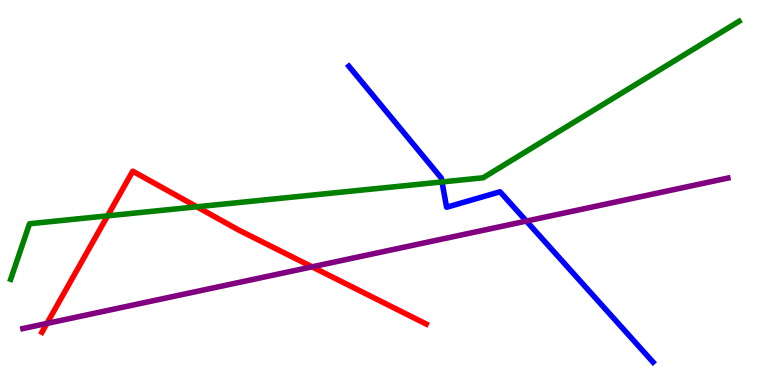[{'lines': ['blue', 'red'], 'intersections': []}, {'lines': ['green', 'red'], 'intersections': [{'x': 1.39, 'y': 4.39}, {'x': 2.54, 'y': 4.63}]}, {'lines': ['purple', 'red'], 'intersections': [{'x': 0.605, 'y': 1.6}, {'x': 4.03, 'y': 3.07}]}, {'lines': ['blue', 'green'], 'intersections': [{'x': 5.7, 'y': 5.27}]}, {'lines': ['blue', 'purple'], 'intersections': [{'x': 6.79, 'y': 4.26}]}, {'lines': ['green', 'purple'], 'intersections': []}]